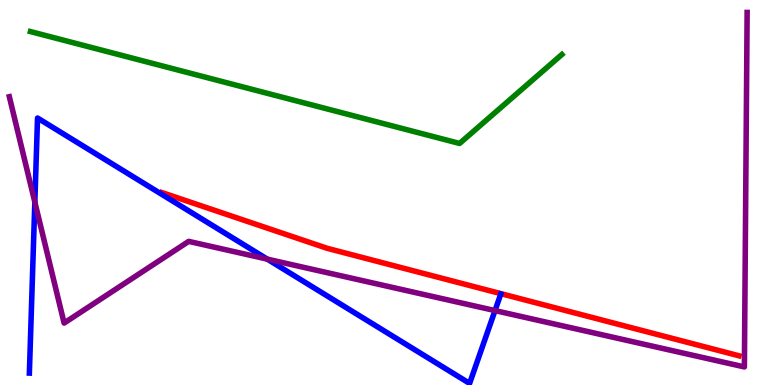[{'lines': ['blue', 'red'], 'intersections': []}, {'lines': ['green', 'red'], 'intersections': []}, {'lines': ['purple', 'red'], 'intersections': []}, {'lines': ['blue', 'green'], 'intersections': []}, {'lines': ['blue', 'purple'], 'intersections': [{'x': 0.45, 'y': 4.75}, {'x': 3.45, 'y': 3.27}, {'x': 6.39, 'y': 1.93}]}, {'lines': ['green', 'purple'], 'intersections': []}]